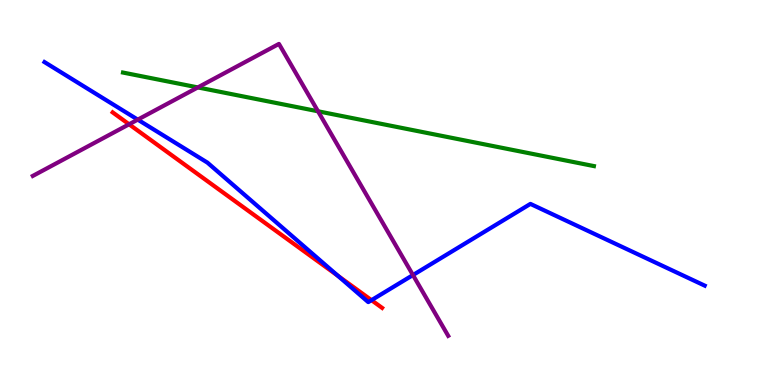[{'lines': ['blue', 'red'], 'intersections': [{'x': 4.36, 'y': 2.84}, {'x': 4.79, 'y': 2.2}]}, {'lines': ['green', 'red'], 'intersections': []}, {'lines': ['purple', 'red'], 'intersections': [{'x': 1.67, 'y': 6.77}]}, {'lines': ['blue', 'green'], 'intersections': []}, {'lines': ['blue', 'purple'], 'intersections': [{'x': 1.78, 'y': 6.89}, {'x': 5.33, 'y': 2.86}]}, {'lines': ['green', 'purple'], 'intersections': [{'x': 2.55, 'y': 7.73}, {'x': 4.1, 'y': 7.11}]}]